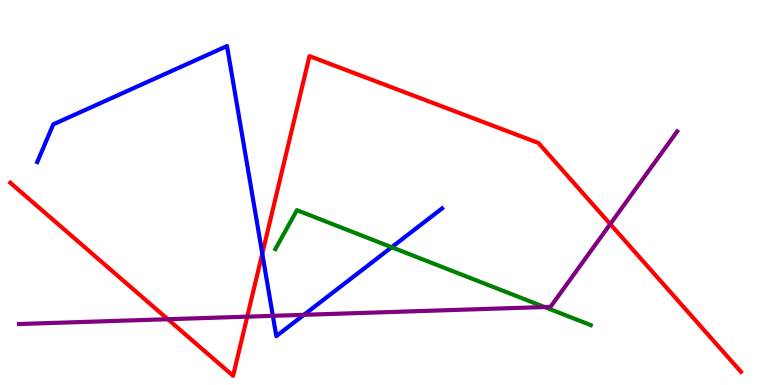[{'lines': ['blue', 'red'], 'intersections': [{'x': 3.38, 'y': 3.41}]}, {'lines': ['green', 'red'], 'intersections': []}, {'lines': ['purple', 'red'], 'intersections': [{'x': 2.17, 'y': 1.71}, {'x': 3.19, 'y': 1.78}, {'x': 7.87, 'y': 4.18}]}, {'lines': ['blue', 'green'], 'intersections': [{'x': 5.05, 'y': 3.58}]}, {'lines': ['blue', 'purple'], 'intersections': [{'x': 3.52, 'y': 1.8}, {'x': 3.92, 'y': 1.82}]}, {'lines': ['green', 'purple'], 'intersections': [{'x': 7.03, 'y': 2.02}]}]